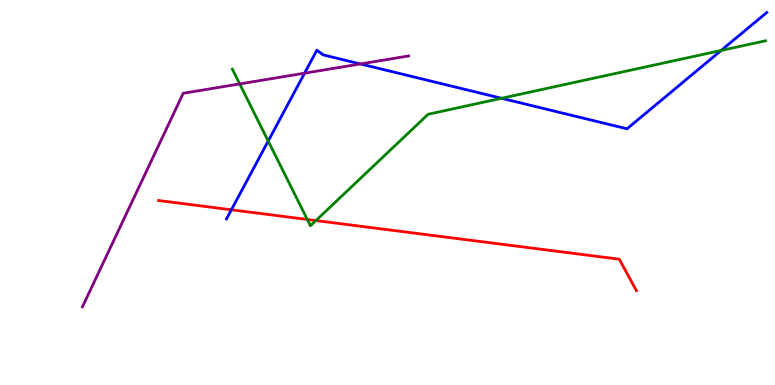[{'lines': ['blue', 'red'], 'intersections': [{'x': 2.99, 'y': 4.55}]}, {'lines': ['green', 'red'], 'intersections': [{'x': 3.97, 'y': 4.3}, {'x': 4.08, 'y': 4.27}]}, {'lines': ['purple', 'red'], 'intersections': []}, {'lines': ['blue', 'green'], 'intersections': [{'x': 3.46, 'y': 6.34}, {'x': 6.47, 'y': 7.45}, {'x': 9.31, 'y': 8.69}]}, {'lines': ['blue', 'purple'], 'intersections': [{'x': 3.93, 'y': 8.1}, {'x': 4.65, 'y': 8.34}]}, {'lines': ['green', 'purple'], 'intersections': [{'x': 3.09, 'y': 7.82}]}]